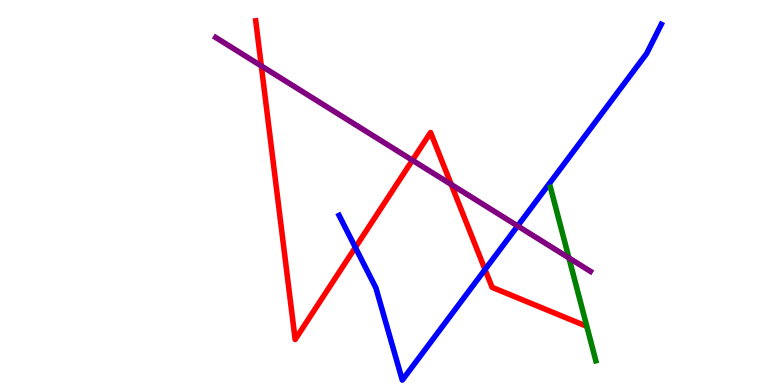[{'lines': ['blue', 'red'], 'intersections': [{'x': 4.59, 'y': 3.57}, {'x': 6.26, 'y': 3.0}]}, {'lines': ['green', 'red'], 'intersections': []}, {'lines': ['purple', 'red'], 'intersections': [{'x': 3.37, 'y': 8.29}, {'x': 5.32, 'y': 5.84}, {'x': 5.82, 'y': 5.21}]}, {'lines': ['blue', 'green'], 'intersections': []}, {'lines': ['blue', 'purple'], 'intersections': [{'x': 6.68, 'y': 4.13}]}, {'lines': ['green', 'purple'], 'intersections': [{'x': 7.34, 'y': 3.3}]}]